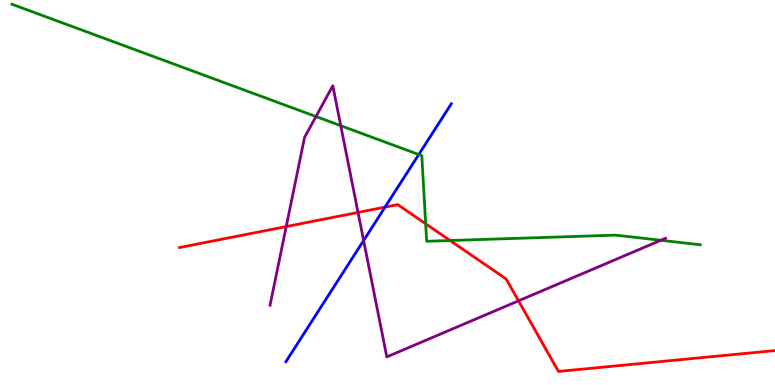[{'lines': ['blue', 'red'], 'intersections': [{'x': 4.97, 'y': 4.62}]}, {'lines': ['green', 'red'], 'intersections': [{'x': 5.49, 'y': 4.19}, {'x': 5.81, 'y': 3.75}]}, {'lines': ['purple', 'red'], 'intersections': [{'x': 3.69, 'y': 4.12}, {'x': 4.62, 'y': 4.48}, {'x': 6.69, 'y': 2.19}]}, {'lines': ['blue', 'green'], 'intersections': [{'x': 5.4, 'y': 5.99}]}, {'lines': ['blue', 'purple'], 'intersections': [{'x': 4.69, 'y': 3.75}]}, {'lines': ['green', 'purple'], 'intersections': [{'x': 4.08, 'y': 6.97}, {'x': 4.4, 'y': 6.74}, {'x': 8.53, 'y': 3.76}]}]